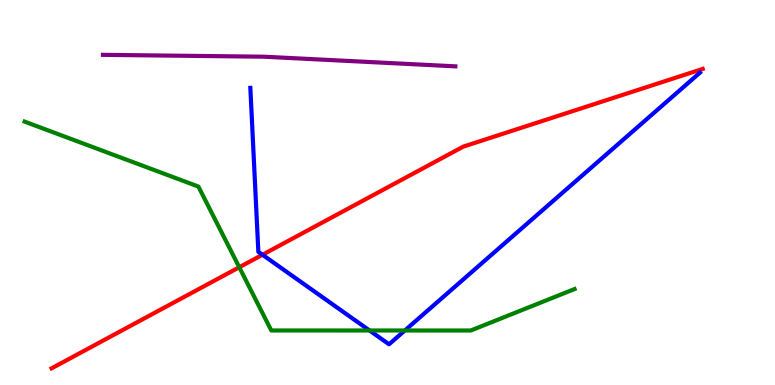[{'lines': ['blue', 'red'], 'intersections': [{'x': 3.39, 'y': 3.38}]}, {'lines': ['green', 'red'], 'intersections': [{'x': 3.09, 'y': 3.06}]}, {'lines': ['purple', 'red'], 'intersections': []}, {'lines': ['blue', 'green'], 'intersections': [{'x': 4.77, 'y': 1.42}, {'x': 5.22, 'y': 1.42}]}, {'lines': ['blue', 'purple'], 'intersections': []}, {'lines': ['green', 'purple'], 'intersections': []}]